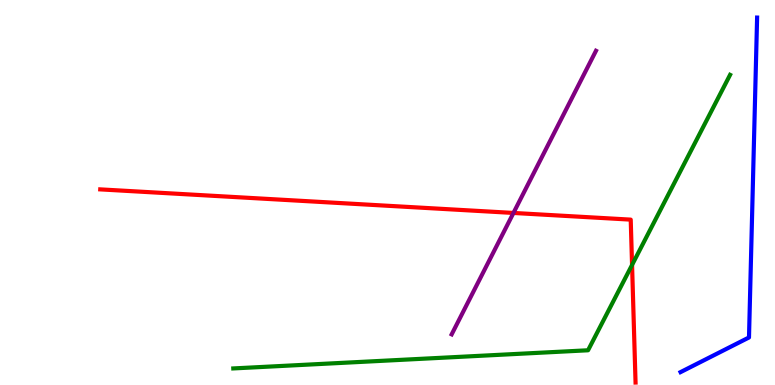[{'lines': ['blue', 'red'], 'intersections': []}, {'lines': ['green', 'red'], 'intersections': [{'x': 8.16, 'y': 3.12}]}, {'lines': ['purple', 'red'], 'intersections': [{'x': 6.63, 'y': 4.47}]}, {'lines': ['blue', 'green'], 'intersections': []}, {'lines': ['blue', 'purple'], 'intersections': []}, {'lines': ['green', 'purple'], 'intersections': []}]